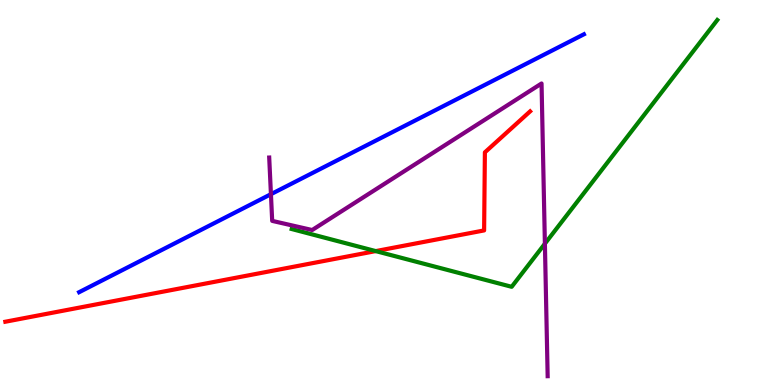[{'lines': ['blue', 'red'], 'intersections': []}, {'lines': ['green', 'red'], 'intersections': [{'x': 4.85, 'y': 3.48}]}, {'lines': ['purple', 'red'], 'intersections': []}, {'lines': ['blue', 'green'], 'intersections': []}, {'lines': ['blue', 'purple'], 'intersections': [{'x': 3.5, 'y': 4.96}]}, {'lines': ['green', 'purple'], 'intersections': [{'x': 7.03, 'y': 3.67}]}]